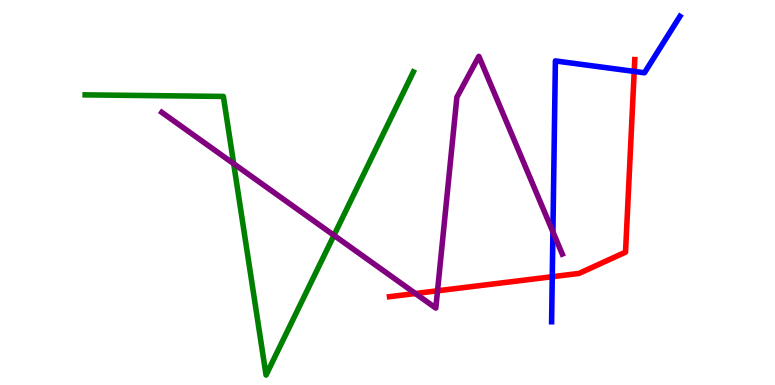[{'lines': ['blue', 'red'], 'intersections': [{'x': 7.13, 'y': 2.81}, {'x': 8.18, 'y': 8.14}]}, {'lines': ['green', 'red'], 'intersections': []}, {'lines': ['purple', 'red'], 'intersections': [{'x': 5.36, 'y': 2.38}, {'x': 5.65, 'y': 2.45}]}, {'lines': ['blue', 'green'], 'intersections': []}, {'lines': ['blue', 'purple'], 'intersections': [{'x': 7.13, 'y': 3.98}]}, {'lines': ['green', 'purple'], 'intersections': [{'x': 3.02, 'y': 5.75}, {'x': 4.31, 'y': 3.89}]}]